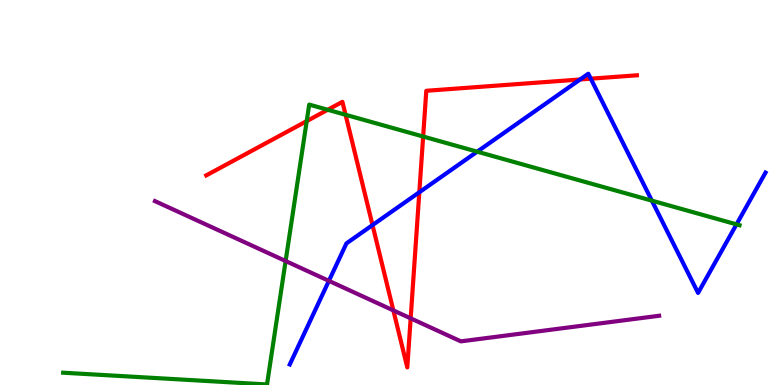[{'lines': ['blue', 'red'], 'intersections': [{'x': 4.81, 'y': 4.15}, {'x': 5.41, 'y': 5.01}, {'x': 7.49, 'y': 7.94}, {'x': 7.62, 'y': 7.96}]}, {'lines': ['green', 'red'], 'intersections': [{'x': 3.96, 'y': 6.85}, {'x': 4.23, 'y': 7.15}, {'x': 4.46, 'y': 7.02}, {'x': 5.46, 'y': 6.45}]}, {'lines': ['purple', 'red'], 'intersections': [{'x': 5.08, 'y': 1.94}, {'x': 5.3, 'y': 1.73}]}, {'lines': ['blue', 'green'], 'intersections': [{'x': 6.16, 'y': 6.06}, {'x': 8.41, 'y': 4.79}, {'x': 9.5, 'y': 4.17}]}, {'lines': ['blue', 'purple'], 'intersections': [{'x': 4.24, 'y': 2.71}]}, {'lines': ['green', 'purple'], 'intersections': [{'x': 3.69, 'y': 3.22}]}]